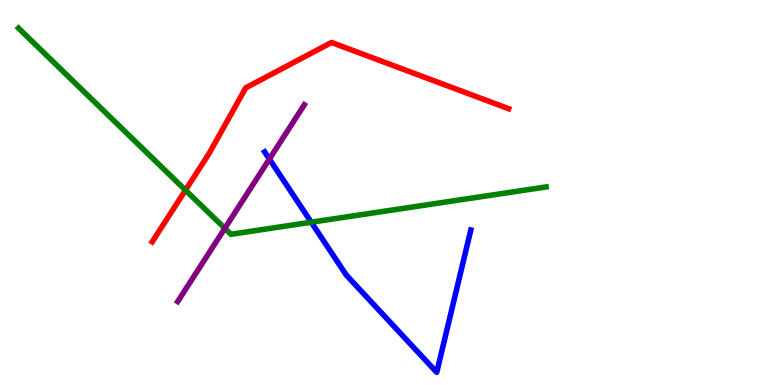[{'lines': ['blue', 'red'], 'intersections': []}, {'lines': ['green', 'red'], 'intersections': [{'x': 2.39, 'y': 5.06}]}, {'lines': ['purple', 'red'], 'intersections': []}, {'lines': ['blue', 'green'], 'intersections': [{'x': 4.02, 'y': 4.23}]}, {'lines': ['blue', 'purple'], 'intersections': [{'x': 3.48, 'y': 5.87}]}, {'lines': ['green', 'purple'], 'intersections': [{'x': 2.9, 'y': 4.07}]}]